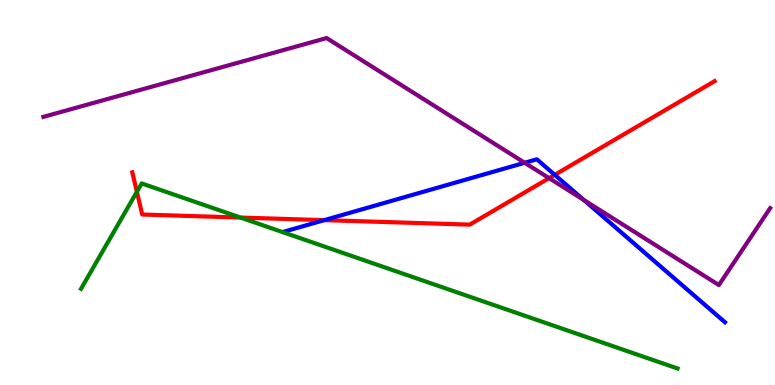[{'lines': ['blue', 'red'], 'intersections': [{'x': 4.18, 'y': 4.28}, {'x': 7.16, 'y': 5.46}]}, {'lines': ['green', 'red'], 'intersections': [{'x': 1.77, 'y': 5.02}, {'x': 3.1, 'y': 4.35}]}, {'lines': ['purple', 'red'], 'intersections': [{'x': 7.09, 'y': 5.37}]}, {'lines': ['blue', 'green'], 'intersections': []}, {'lines': ['blue', 'purple'], 'intersections': [{'x': 6.77, 'y': 5.77}, {'x': 7.53, 'y': 4.8}]}, {'lines': ['green', 'purple'], 'intersections': []}]